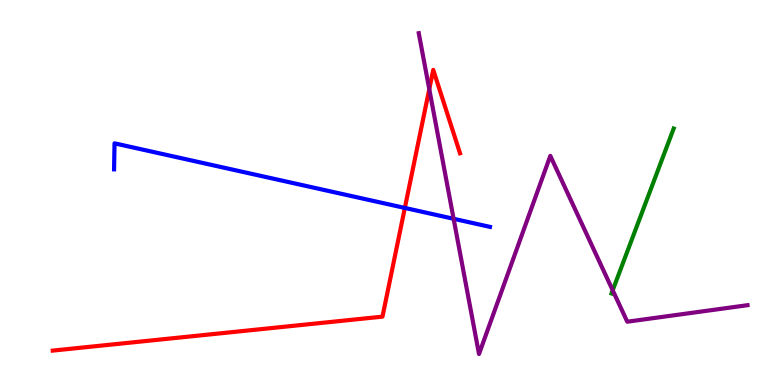[{'lines': ['blue', 'red'], 'intersections': [{'x': 5.22, 'y': 4.6}]}, {'lines': ['green', 'red'], 'intersections': []}, {'lines': ['purple', 'red'], 'intersections': [{'x': 5.54, 'y': 7.68}]}, {'lines': ['blue', 'green'], 'intersections': []}, {'lines': ['blue', 'purple'], 'intersections': [{'x': 5.85, 'y': 4.32}]}, {'lines': ['green', 'purple'], 'intersections': [{'x': 7.91, 'y': 2.46}]}]